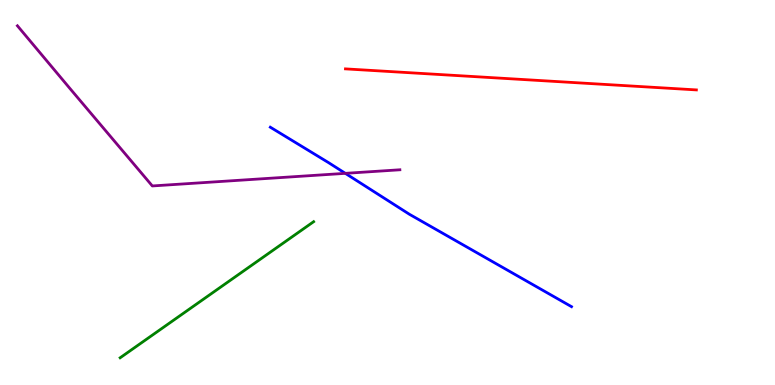[{'lines': ['blue', 'red'], 'intersections': []}, {'lines': ['green', 'red'], 'intersections': []}, {'lines': ['purple', 'red'], 'intersections': []}, {'lines': ['blue', 'green'], 'intersections': []}, {'lines': ['blue', 'purple'], 'intersections': [{'x': 4.46, 'y': 5.5}]}, {'lines': ['green', 'purple'], 'intersections': []}]